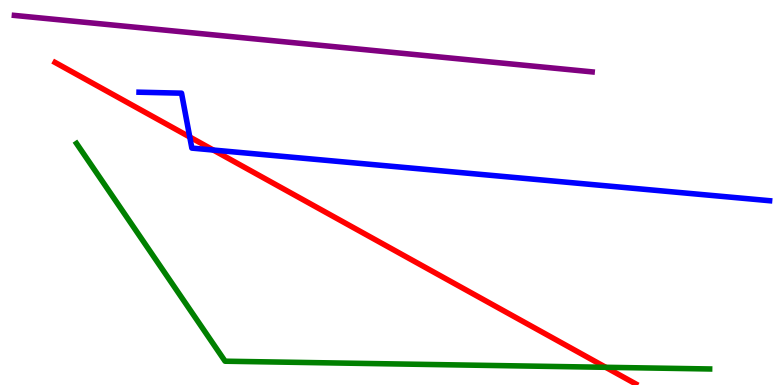[{'lines': ['blue', 'red'], 'intersections': [{'x': 2.45, 'y': 6.44}, {'x': 2.75, 'y': 6.1}]}, {'lines': ['green', 'red'], 'intersections': [{'x': 7.82, 'y': 0.46}]}, {'lines': ['purple', 'red'], 'intersections': []}, {'lines': ['blue', 'green'], 'intersections': []}, {'lines': ['blue', 'purple'], 'intersections': []}, {'lines': ['green', 'purple'], 'intersections': []}]